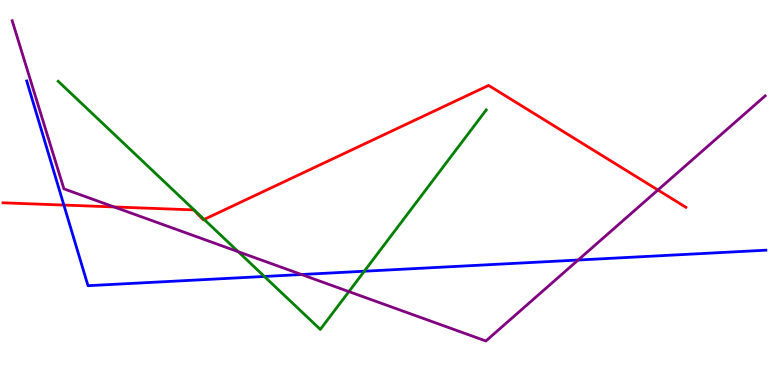[{'lines': ['blue', 'red'], 'intersections': [{'x': 0.824, 'y': 4.67}]}, {'lines': ['green', 'red'], 'intersections': [{'x': 2.63, 'y': 4.3}]}, {'lines': ['purple', 'red'], 'intersections': [{'x': 1.47, 'y': 4.62}, {'x': 8.49, 'y': 5.06}]}, {'lines': ['blue', 'green'], 'intersections': [{'x': 3.41, 'y': 2.82}, {'x': 4.7, 'y': 2.96}]}, {'lines': ['blue', 'purple'], 'intersections': [{'x': 3.89, 'y': 2.87}, {'x': 7.46, 'y': 3.25}]}, {'lines': ['green', 'purple'], 'intersections': [{'x': 3.07, 'y': 3.46}, {'x': 4.5, 'y': 2.43}]}]